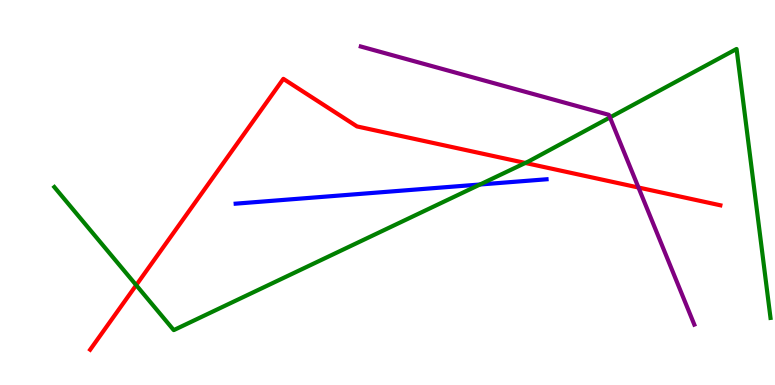[{'lines': ['blue', 'red'], 'intersections': []}, {'lines': ['green', 'red'], 'intersections': [{'x': 1.76, 'y': 2.59}, {'x': 6.78, 'y': 5.77}]}, {'lines': ['purple', 'red'], 'intersections': [{'x': 8.24, 'y': 5.13}]}, {'lines': ['blue', 'green'], 'intersections': [{'x': 6.19, 'y': 5.21}]}, {'lines': ['blue', 'purple'], 'intersections': []}, {'lines': ['green', 'purple'], 'intersections': [{'x': 7.87, 'y': 6.95}]}]